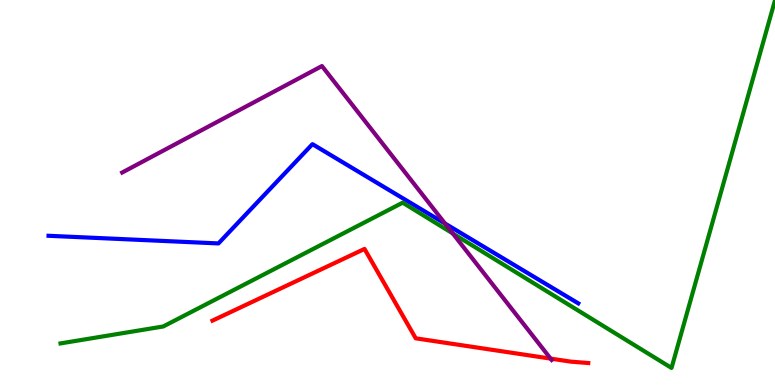[{'lines': ['blue', 'red'], 'intersections': []}, {'lines': ['green', 'red'], 'intersections': []}, {'lines': ['purple', 'red'], 'intersections': [{'x': 7.1, 'y': 0.686}]}, {'lines': ['blue', 'green'], 'intersections': []}, {'lines': ['blue', 'purple'], 'intersections': [{'x': 5.74, 'y': 4.19}]}, {'lines': ['green', 'purple'], 'intersections': [{'x': 5.84, 'y': 3.94}]}]